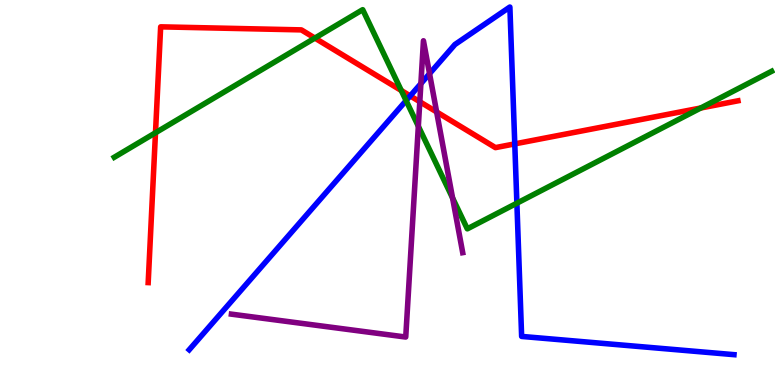[{'lines': ['blue', 'red'], 'intersections': [{'x': 5.29, 'y': 7.51}, {'x': 6.64, 'y': 6.26}]}, {'lines': ['green', 'red'], 'intersections': [{'x': 2.01, 'y': 6.55}, {'x': 4.06, 'y': 9.01}, {'x': 5.18, 'y': 7.65}, {'x': 9.04, 'y': 7.19}]}, {'lines': ['purple', 'red'], 'intersections': [{'x': 5.42, 'y': 7.36}, {'x': 5.63, 'y': 7.09}]}, {'lines': ['blue', 'green'], 'intersections': [{'x': 5.24, 'y': 7.39}, {'x': 6.67, 'y': 4.72}]}, {'lines': ['blue', 'purple'], 'intersections': [{'x': 5.43, 'y': 7.83}, {'x': 5.54, 'y': 8.09}]}, {'lines': ['green', 'purple'], 'intersections': [{'x': 5.4, 'y': 6.72}, {'x': 5.84, 'y': 4.86}]}]